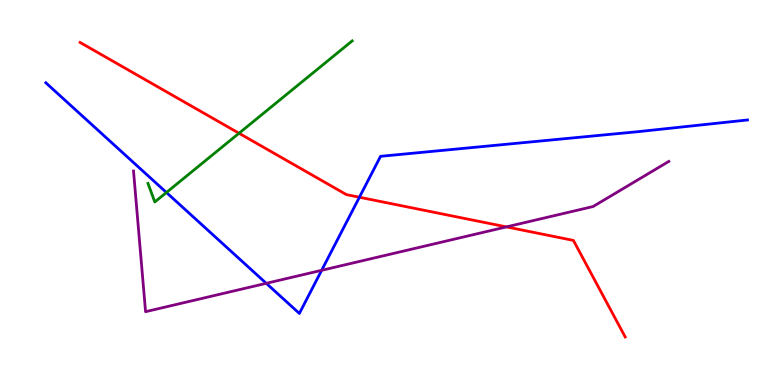[{'lines': ['blue', 'red'], 'intersections': [{'x': 4.64, 'y': 4.88}]}, {'lines': ['green', 'red'], 'intersections': [{'x': 3.08, 'y': 6.54}]}, {'lines': ['purple', 'red'], 'intersections': [{'x': 6.53, 'y': 4.11}]}, {'lines': ['blue', 'green'], 'intersections': [{'x': 2.15, 'y': 5.0}]}, {'lines': ['blue', 'purple'], 'intersections': [{'x': 3.44, 'y': 2.64}, {'x': 4.15, 'y': 2.98}]}, {'lines': ['green', 'purple'], 'intersections': []}]